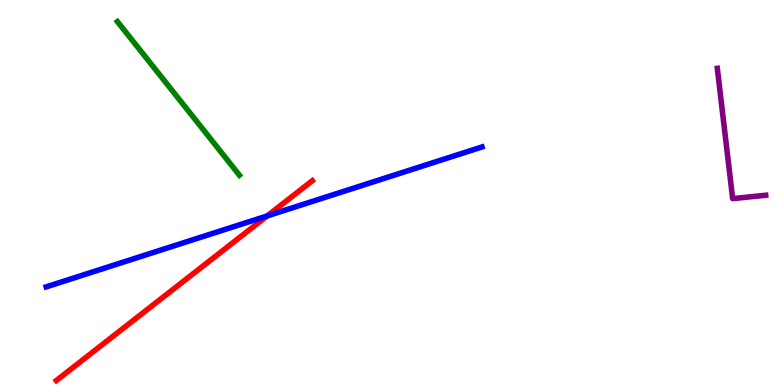[{'lines': ['blue', 'red'], 'intersections': [{'x': 3.45, 'y': 4.39}]}, {'lines': ['green', 'red'], 'intersections': []}, {'lines': ['purple', 'red'], 'intersections': []}, {'lines': ['blue', 'green'], 'intersections': []}, {'lines': ['blue', 'purple'], 'intersections': []}, {'lines': ['green', 'purple'], 'intersections': []}]